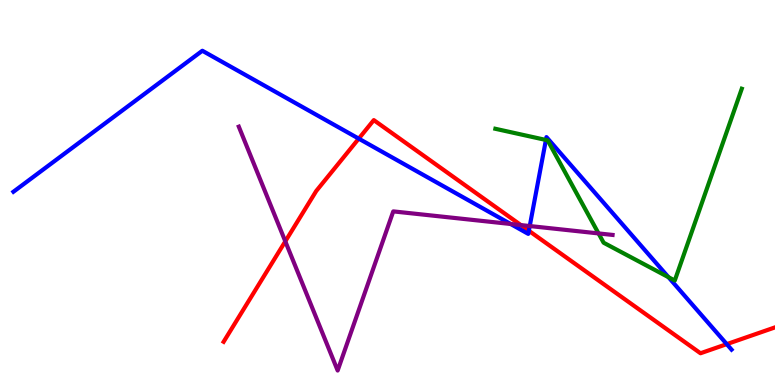[{'lines': ['blue', 'red'], 'intersections': [{'x': 4.63, 'y': 6.4}, {'x': 6.82, 'y': 4.01}, {'x': 9.38, 'y': 1.06}]}, {'lines': ['green', 'red'], 'intersections': []}, {'lines': ['purple', 'red'], 'intersections': [{'x': 3.68, 'y': 3.73}, {'x': 6.72, 'y': 4.15}]}, {'lines': ['blue', 'green'], 'intersections': [{'x': 7.04, 'y': 6.36}, {'x': 8.63, 'y': 2.8}]}, {'lines': ['blue', 'purple'], 'intersections': [{'x': 6.59, 'y': 4.18}, {'x': 6.84, 'y': 4.13}]}, {'lines': ['green', 'purple'], 'intersections': [{'x': 7.72, 'y': 3.94}]}]